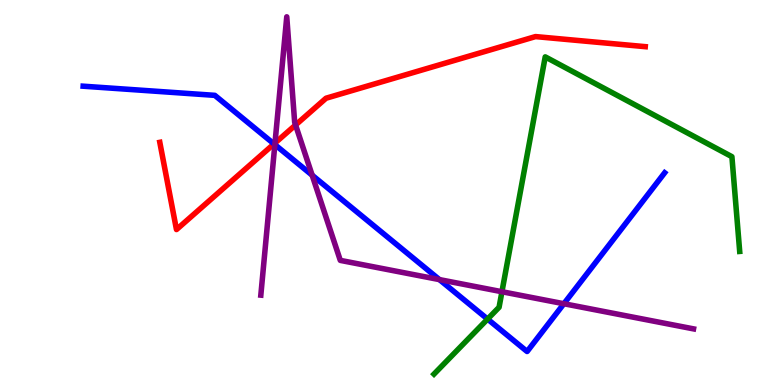[{'lines': ['blue', 'red'], 'intersections': [{'x': 3.54, 'y': 6.26}]}, {'lines': ['green', 'red'], 'intersections': []}, {'lines': ['purple', 'red'], 'intersections': [{'x': 3.55, 'y': 6.28}, {'x': 3.81, 'y': 6.75}]}, {'lines': ['blue', 'green'], 'intersections': [{'x': 6.29, 'y': 1.71}]}, {'lines': ['blue', 'purple'], 'intersections': [{'x': 3.55, 'y': 6.24}, {'x': 4.03, 'y': 5.45}, {'x': 5.67, 'y': 2.74}, {'x': 7.28, 'y': 2.11}]}, {'lines': ['green', 'purple'], 'intersections': [{'x': 6.48, 'y': 2.42}]}]